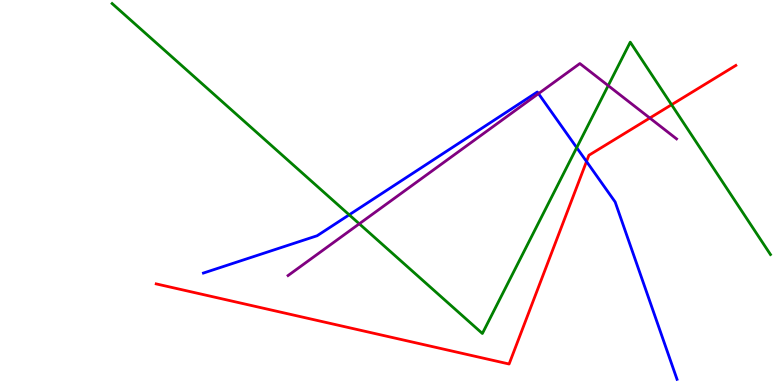[{'lines': ['blue', 'red'], 'intersections': [{'x': 7.57, 'y': 5.81}]}, {'lines': ['green', 'red'], 'intersections': [{'x': 8.67, 'y': 7.28}]}, {'lines': ['purple', 'red'], 'intersections': [{'x': 8.38, 'y': 6.93}]}, {'lines': ['blue', 'green'], 'intersections': [{'x': 4.51, 'y': 4.42}, {'x': 7.44, 'y': 6.17}]}, {'lines': ['blue', 'purple'], 'intersections': [{'x': 6.95, 'y': 7.57}]}, {'lines': ['green', 'purple'], 'intersections': [{'x': 4.64, 'y': 4.19}, {'x': 7.85, 'y': 7.78}]}]